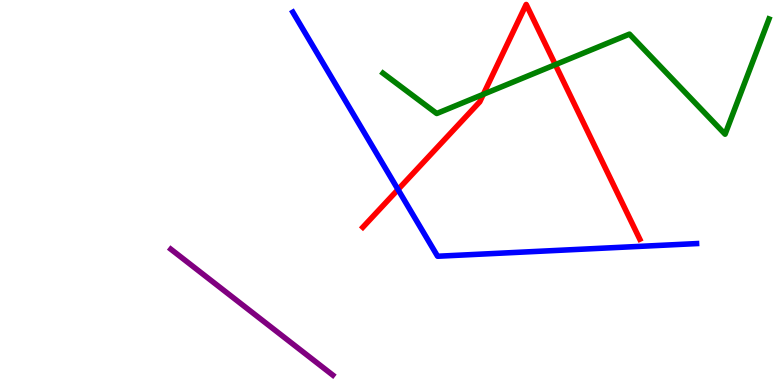[{'lines': ['blue', 'red'], 'intersections': [{'x': 5.14, 'y': 5.08}]}, {'lines': ['green', 'red'], 'intersections': [{'x': 6.24, 'y': 7.55}, {'x': 7.17, 'y': 8.32}]}, {'lines': ['purple', 'red'], 'intersections': []}, {'lines': ['blue', 'green'], 'intersections': []}, {'lines': ['blue', 'purple'], 'intersections': []}, {'lines': ['green', 'purple'], 'intersections': []}]